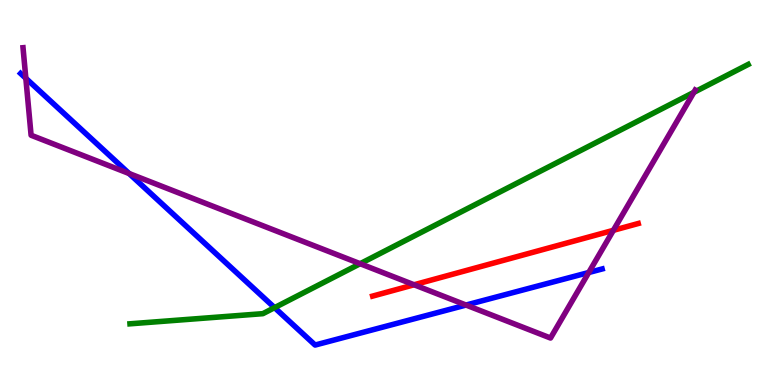[{'lines': ['blue', 'red'], 'intersections': []}, {'lines': ['green', 'red'], 'intersections': []}, {'lines': ['purple', 'red'], 'intersections': [{'x': 5.34, 'y': 2.6}, {'x': 7.91, 'y': 4.02}]}, {'lines': ['blue', 'green'], 'intersections': [{'x': 3.54, 'y': 2.01}]}, {'lines': ['blue', 'purple'], 'intersections': [{'x': 0.333, 'y': 7.97}, {'x': 1.67, 'y': 5.49}, {'x': 6.01, 'y': 2.08}, {'x': 7.6, 'y': 2.92}]}, {'lines': ['green', 'purple'], 'intersections': [{'x': 4.65, 'y': 3.15}, {'x': 8.95, 'y': 7.6}]}]